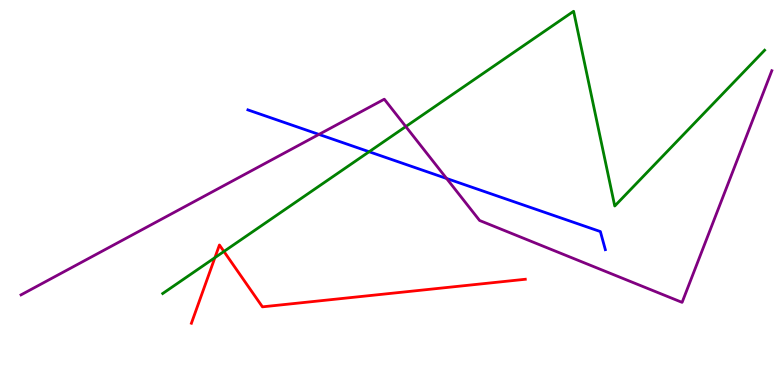[{'lines': ['blue', 'red'], 'intersections': []}, {'lines': ['green', 'red'], 'intersections': [{'x': 2.77, 'y': 3.31}, {'x': 2.89, 'y': 3.47}]}, {'lines': ['purple', 'red'], 'intersections': []}, {'lines': ['blue', 'green'], 'intersections': [{'x': 4.76, 'y': 6.06}]}, {'lines': ['blue', 'purple'], 'intersections': [{'x': 4.12, 'y': 6.51}, {'x': 5.76, 'y': 5.36}]}, {'lines': ['green', 'purple'], 'intersections': [{'x': 5.24, 'y': 6.71}]}]